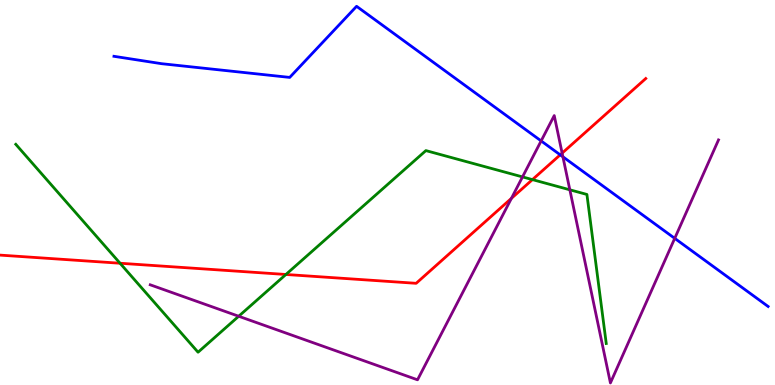[{'lines': ['blue', 'red'], 'intersections': [{'x': 7.23, 'y': 5.98}]}, {'lines': ['green', 'red'], 'intersections': [{'x': 1.55, 'y': 3.16}, {'x': 3.69, 'y': 2.87}, {'x': 6.87, 'y': 5.33}]}, {'lines': ['purple', 'red'], 'intersections': [{'x': 6.6, 'y': 4.85}, {'x': 7.25, 'y': 6.02}]}, {'lines': ['blue', 'green'], 'intersections': []}, {'lines': ['blue', 'purple'], 'intersections': [{'x': 6.98, 'y': 6.34}, {'x': 7.26, 'y': 5.93}, {'x': 8.71, 'y': 3.81}]}, {'lines': ['green', 'purple'], 'intersections': [{'x': 3.08, 'y': 1.79}, {'x': 6.74, 'y': 5.4}, {'x': 7.35, 'y': 5.07}]}]